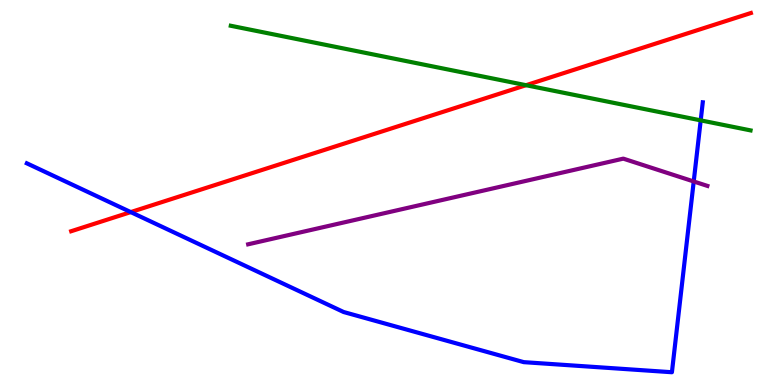[{'lines': ['blue', 'red'], 'intersections': [{'x': 1.69, 'y': 4.49}]}, {'lines': ['green', 'red'], 'intersections': [{'x': 6.79, 'y': 7.79}]}, {'lines': ['purple', 'red'], 'intersections': []}, {'lines': ['blue', 'green'], 'intersections': [{'x': 9.04, 'y': 6.87}]}, {'lines': ['blue', 'purple'], 'intersections': [{'x': 8.95, 'y': 5.29}]}, {'lines': ['green', 'purple'], 'intersections': []}]